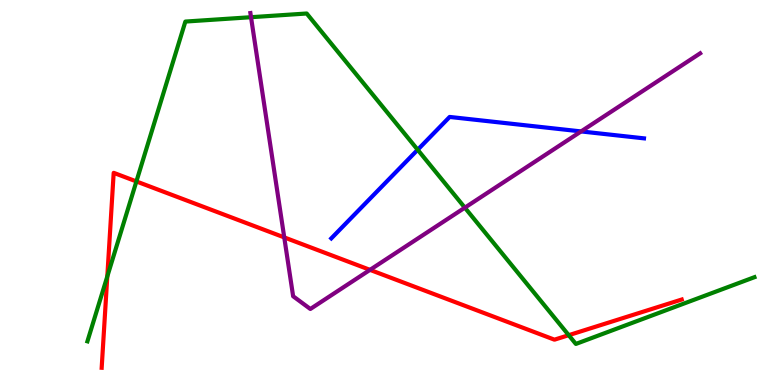[{'lines': ['blue', 'red'], 'intersections': []}, {'lines': ['green', 'red'], 'intersections': [{'x': 1.38, 'y': 2.82}, {'x': 1.76, 'y': 5.29}, {'x': 7.34, 'y': 1.29}]}, {'lines': ['purple', 'red'], 'intersections': [{'x': 3.67, 'y': 3.83}, {'x': 4.77, 'y': 2.99}]}, {'lines': ['blue', 'green'], 'intersections': [{'x': 5.39, 'y': 6.11}]}, {'lines': ['blue', 'purple'], 'intersections': [{'x': 7.5, 'y': 6.59}]}, {'lines': ['green', 'purple'], 'intersections': [{'x': 3.24, 'y': 9.55}, {'x': 6.0, 'y': 4.61}]}]